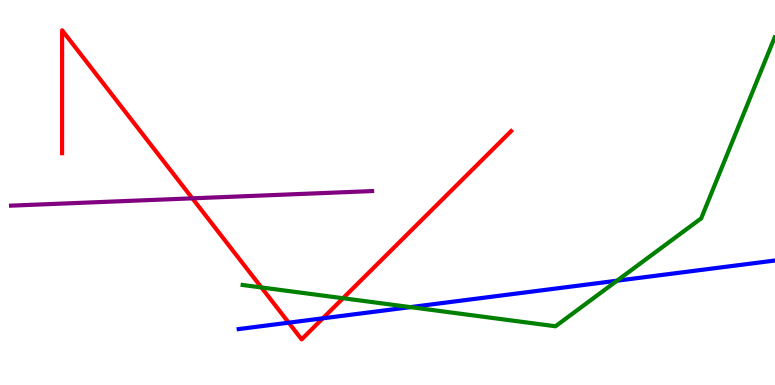[{'lines': ['blue', 'red'], 'intersections': [{'x': 3.73, 'y': 1.62}, {'x': 4.17, 'y': 1.73}]}, {'lines': ['green', 'red'], 'intersections': [{'x': 3.37, 'y': 2.53}, {'x': 4.43, 'y': 2.25}]}, {'lines': ['purple', 'red'], 'intersections': [{'x': 2.48, 'y': 4.85}]}, {'lines': ['blue', 'green'], 'intersections': [{'x': 5.3, 'y': 2.02}, {'x': 7.96, 'y': 2.71}]}, {'lines': ['blue', 'purple'], 'intersections': []}, {'lines': ['green', 'purple'], 'intersections': []}]